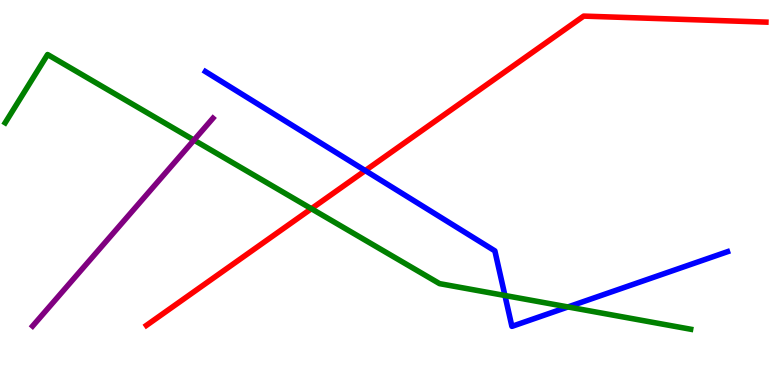[{'lines': ['blue', 'red'], 'intersections': [{'x': 4.71, 'y': 5.57}]}, {'lines': ['green', 'red'], 'intersections': [{'x': 4.02, 'y': 4.58}]}, {'lines': ['purple', 'red'], 'intersections': []}, {'lines': ['blue', 'green'], 'intersections': [{'x': 6.52, 'y': 2.32}, {'x': 7.33, 'y': 2.03}]}, {'lines': ['blue', 'purple'], 'intersections': []}, {'lines': ['green', 'purple'], 'intersections': [{'x': 2.5, 'y': 6.36}]}]